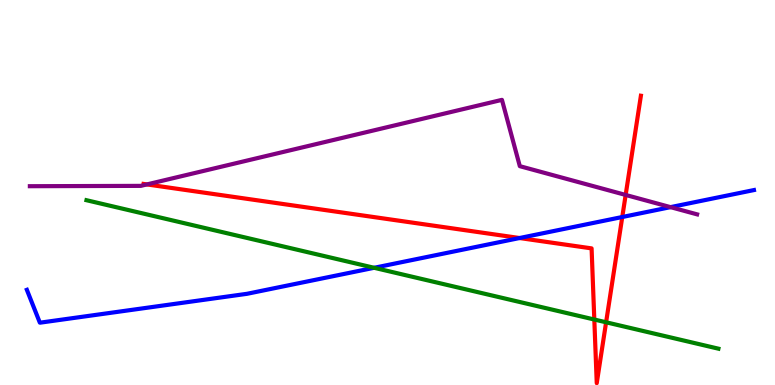[{'lines': ['blue', 'red'], 'intersections': [{'x': 6.7, 'y': 3.82}, {'x': 8.03, 'y': 4.36}]}, {'lines': ['green', 'red'], 'intersections': [{'x': 7.67, 'y': 1.7}, {'x': 7.82, 'y': 1.63}]}, {'lines': ['purple', 'red'], 'intersections': [{'x': 1.9, 'y': 5.21}, {'x': 8.07, 'y': 4.94}]}, {'lines': ['blue', 'green'], 'intersections': [{'x': 4.83, 'y': 3.04}]}, {'lines': ['blue', 'purple'], 'intersections': [{'x': 8.65, 'y': 4.62}]}, {'lines': ['green', 'purple'], 'intersections': []}]